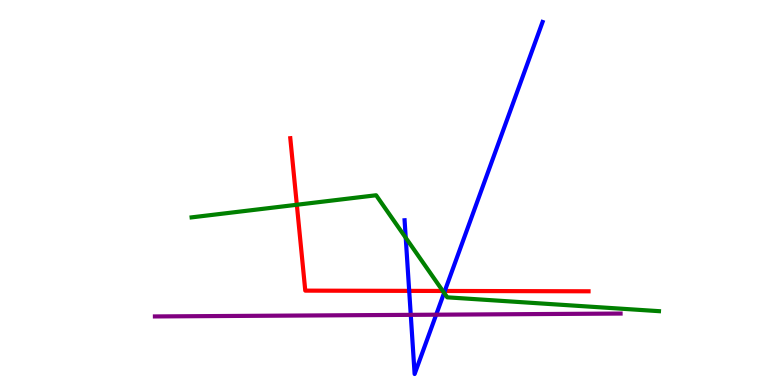[{'lines': ['blue', 'red'], 'intersections': [{'x': 5.28, 'y': 2.44}, {'x': 5.74, 'y': 2.44}]}, {'lines': ['green', 'red'], 'intersections': [{'x': 3.83, 'y': 4.68}, {'x': 5.71, 'y': 2.44}]}, {'lines': ['purple', 'red'], 'intersections': []}, {'lines': ['blue', 'green'], 'intersections': [{'x': 5.24, 'y': 3.82}, {'x': 5.73, 'y': 2.39}]}, {'lines': ['blue', 'purple'], 'intersections': [{'x': 5.3, 'y': 1.82}, {'x': 5.63, 'y': 1.83}]}, {'lines': ['green', 'purple'], 'intersections': []}]